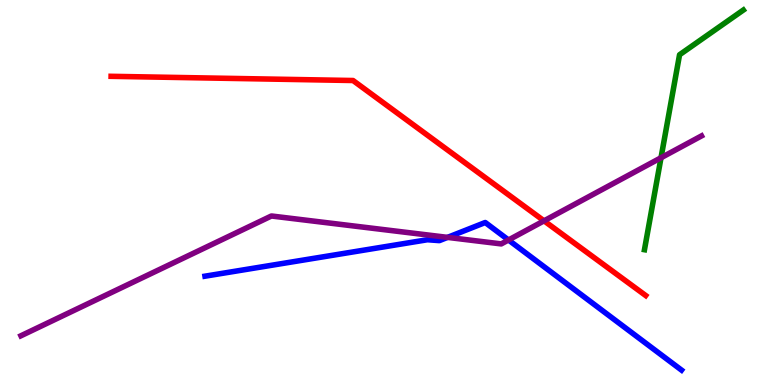[{'lines': ['blue', 'red'], 'intersections': []}, {'lines': ['green', 'red'], 'intersections': []}, {'lines': ['purple', 'red'], 'intersections': [{'x': 7.02, 'y': 4.26}]}, {'lines': ['blue', 'green'], 'intersections': []}, {'lines': ['blue', 'purple'], 'intersections': [{'x': 5.77, 'y': 3.83}, {'x': 6.56, 'y': 3.77}]}, {'lines': ['green', 'purple'], 'intersections': [{'x': 8.53, 'y': 5.9}]}]